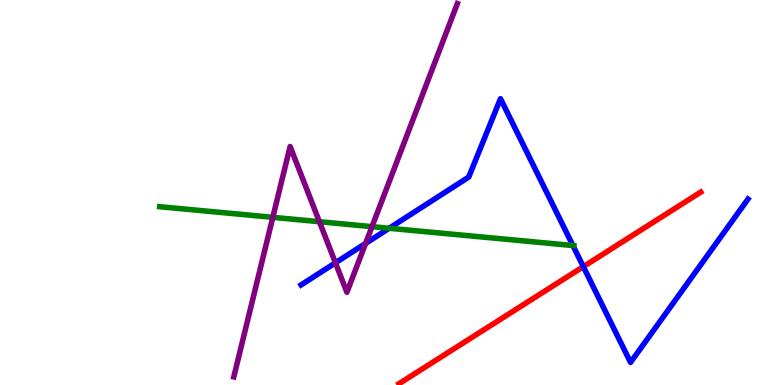[{'lines': ['blue', 'red'], 'intersections': [{'x': 7.53, 'y': 3.07}]}, {'lines': ['green', 'red'], 'intersections': []}, {'lines': ['purple', 'red'], 'intersections': []}, {'lines': ['blue', 'green'], 'intersections': [{'x': 5.02, 'y': 4.07}, {'x': 7.39, 'y': 3.62}]}, {'lines': ['blue', 'purple'], 'intersections': [{'x': 4.33, 'y': 3.17}, {'x': 4.72, 'y': 3.68}]}, {'lines': ['green', 'purple'], 'intersections': [{'x': 3.52, 'y': 4.36}, {'x': 4.12, 'y': 4.24}, {'x': 4.8, 'y': 4.11}]}]